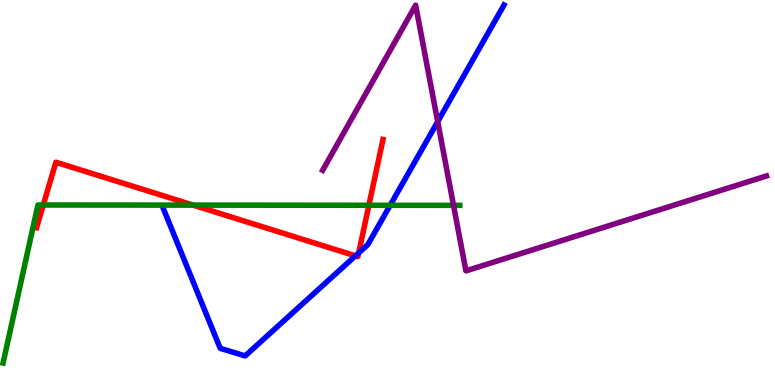[{'lines': ['blue', 'red'], 'intersections': [{'x': 4.59, 'y': 3.35}, {'x': 4.63, 'y': 3.43}]}, {'lines': ['green', 'red'], 'intersections': [{'x': 0.558, 'y': 4.68}, {'x': 2.49, 'y': 4.67}, {'x': 4.76, 'y': 4.67}]}, {'lines': ['purple', 'red'], 'intersections': []}, {'lines': ['blue', 'green'], 'intersections': [{'x': 5.03, 'y': 4.67}]}, {'lines': ['blue', 'purple'], 'intersections': [{'x': 5.65, 'y': 6.84}]}, {'lines': ['green', 'purple'], 'intersections': [{'x': 5.85, 'y': 4.67}]}]